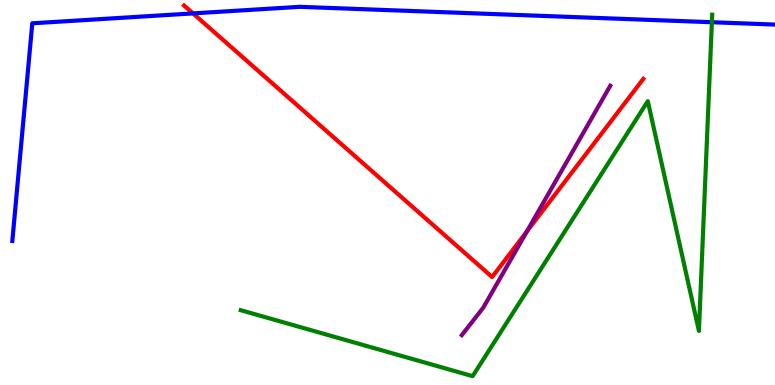[{'lines': ['blue', 'red'], 'intersections': [{'x': 2.49, 'y': 9.65}]}, {'lines': ['green', 'red'], 'intersections': []}, {'lines': ['purple', 'red'], 'intersections': [{'x': 6.8, 'y': 3.99}]}, {'lines': ['blue', 'green'], 'intersections': [{'x': 9.19, 'y': 9.42}]}, {'lines': ['blue', 'purple'], 'intersections': []}, {'lines': ['green', 'purple'], 'intersections': []}]